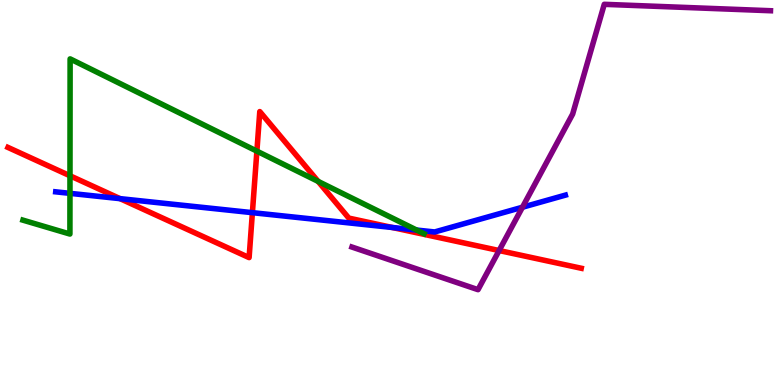[{'lines': ['blue', 'red'], 'intersections': [{'x': 1.55, 'y': 4.84}, {'x': 3.26, 'y': 4.48}, {'x': 5.06, 'y': 4.09}]}, {'lines': ['green', 'red'], 'intersections': [{'x': 0.903, 'y': 5.43}, {'x': 3.31, 'y': 6.07}, {'x': 4.1, 'y': 5.29}]}, {'lines': ['purple', 'red'], 'intersections': [{'x': 6.44, 'y': 3.49}]}, {'lines': ['blue', 'green'], 'intersections': [{'x': 0.903, 'y': 4.98}, {'x': 5.38, 'y': 4.02}]}, {'lines': ['blue', 'purple'], 'intersections': [{'x': 6.74, 'y': 4.62}]}, {'lines': ['green', 'purple'], 'intersections': []}]